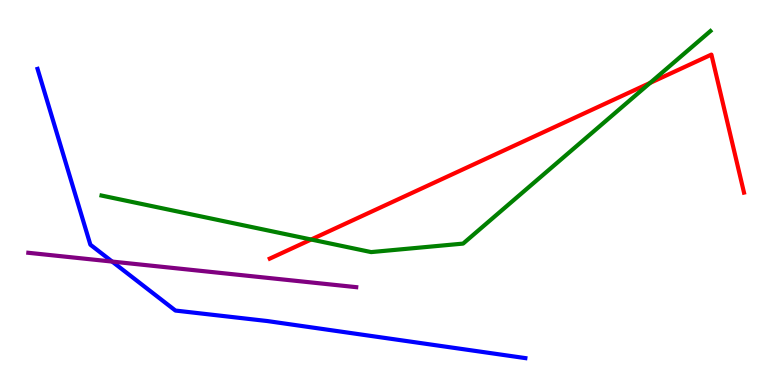[{'lines': ['blue', 'red'], 'intersections': []}, {'lines': ['green', 'red'], 'intersections': [{'x': 4.01, 'y': 3.78}, {'x': 8.39, 'y': 7.85}]}, {'lines': ['purple', 'red'], 'intersections': []}, {'lines': ['blue', 'green'], 'intersections': []}, {'lines': ['blue', 'purple'], 'intersections': [{'x': 1.45, 'y': 3.21}]}, {'lines': ['green', 'purple'], 'intersections': []}]